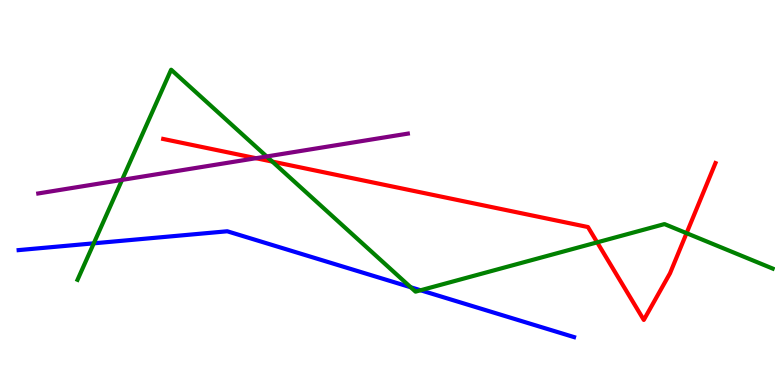[{'lines': ['blue', 'red'], 'intersections': []}, {'lines': ['green', 'red'], 'intersections': [{'x': 3.51, 'y': 5.8}, {'x': 7.71, 'y': 3.71}, {'x': 8.86, 'y': 3.94}]}, {'lines': ['purple', 'red'], 'intersections': [{'x': 3.3, 'y': 5.89}]}, {'lines': ['blue', 'green'], 'intersections': [{'x': 1.21, 'y': 3.68}, {'x': 5.3, 'y': 2.54}, {'x': 5.43, 'y': 2.46}]}, {'lines': ['blue', 'purple'], 'intersections': []}, {'lines': ['green', 'purple'], 'intersections': [{'x': 1.57, 'y': 5.33}, {'x': 3.44, 'y': 5.94}]}]